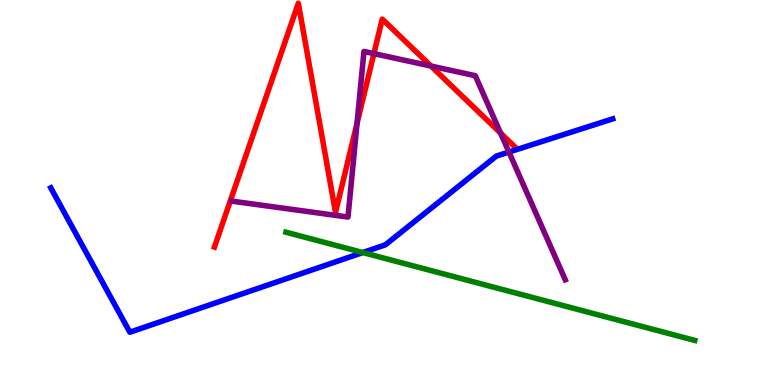[{'lines': ['blue', 'red'], 'intersections': []}, {'lines': ['green', 'red'], 'intersections': []}, {'lines': ['purple', 'red'], 'intersections': [{'x': 4.61, 'y': 6.79}, {'x': 4.82, 'y': 8.61}, {'x': 5.56, 'y': 8.28}, {'x': 6.46, 'y': 6.54}]}, {'lines': ['blue', 'green'], 'intersections': [{'x': 4.68, 'y': 3.44}]}, {'lines': ['blue', 'purple'], 'intersections': [{'x': 6.57, 'y': 6.05}]}, {'lines': ['green', 'purple'], 'intersections': []}]